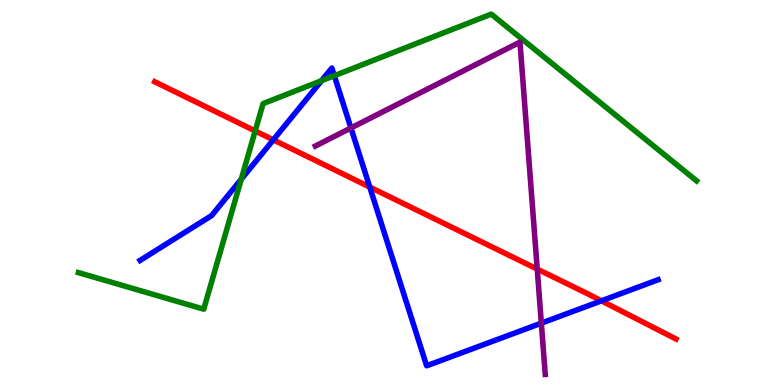[{'lines': ['blue', 'red'], 'intersections': [{'x': 3.53, 'y': 6.37}, {'x': 4.77, 'y': 5.14}, {'x': 7.76, 'y': 2.19}]}, {'lines': ['green', 'red'], 'intersections': [{'x': 3.29, 'y': 6.6}]}, {'lines': ['purple', 'red'], 'intersections': [{'x': 6.93, 'y': 3.01}]}, {'lines': ['blue', 'green'], 'intersections': [{'x': 3.11, 'y': 5.35}, {'x': 4.15, 'y': 7.9}, {'x': 4.31, 'y': 8.03}]}, {'lines': ['blue', 'purple'], 'intersections': [{'x': 4.53, 'y': 6.68}, {'x': 6.99, 'y': 1.61}]}, {'lines': ['green', 'purple'], 'intersections': []}]